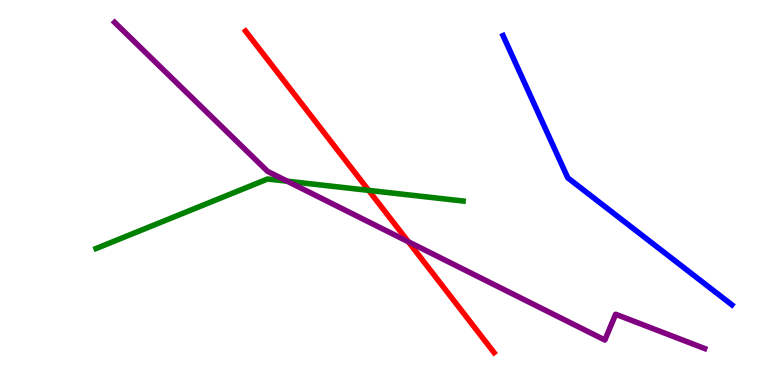[{'lines': ['blue', 'red'], 'intersections': []}, {'lines': ['green', 'red'], 'intersections': [{'x': 4.76, 'y': 5.06}]}, {'lines': ['purple', 'red'], 'intersections': [{'x': 5.27, 'y': 3.72}]}, {'lines': ['blue', 'green'], 'intersections': []}, {'lines': ['blue', 'purple'], 'intersections': []}, {'lines': ['green', 'purple'], 'intersections': [{'x': 3.71, 'y': 5.29}]}]